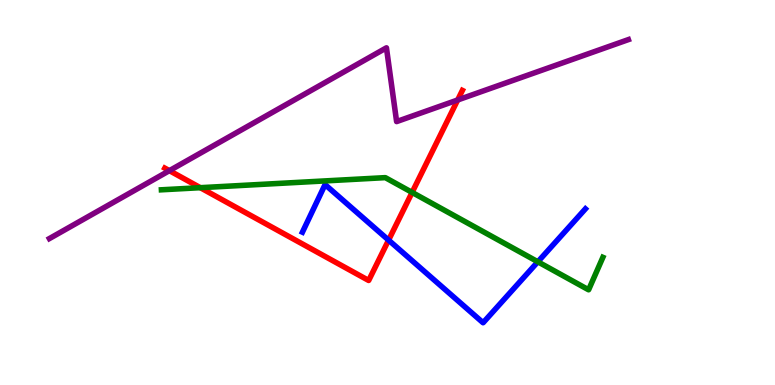[{'lines': ['blue', 'red'], 'intersections': [{'x': 5.01, 'y': 3.76}]}, {'lines': ['green', 'red'], 'intersections': [{'x': 2.58, 'y': 5.12}, {'x': 5.32, 'y': 5.0}]}, {'lines': ['purple', 'red'], 'intersections': [{'x': 2.19, 'y': 5.57}, {'x': 5.91, 'y': 7.4}]}, {'lines': ['blue', 'green'], 'intersections': [{'x': 6.94, 'y': 3.2}]}, {'lines': ['blue', 'purple'], 'intersections': []}, {'lines': ['green', 'purple'], 'intersections': []}]